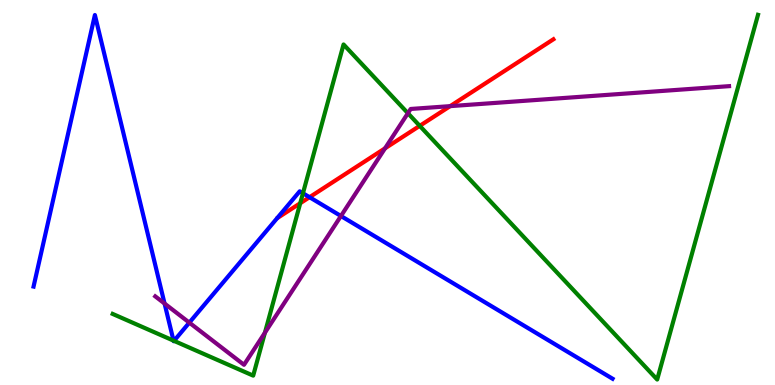[{'lines': ['blue', 'red'], 'intersections': [{'x': 3.99, 'y': 4.88}]}, {'lines': ['green', 'red'], 'intersections': [{'x': 3.87, 'y': 4.72}, {'x': 5.42, 'y': 6.73}]}, {'lines': ['purple', 'red'], 'intersections': [{'x': 4.97, 'y': 6.15}, {'x': 5.81, 'y': 7.24}]}, {'lines': ['blue', 'green'], 'intersections': [{'x': 2.24, 'y': 1.15}, {'x': 2.25, 'y': 1.15}, {'x': 3.91, 'y': 4.98}]}, {'lines': ['blue', 'purple'], 'intersections': [{'x': 2.12, 'y': 2.12}, {'x': 2.44, 'y': 1.62}, {'x': 4.4, 'y': 4.39}]}, {'lines': ['green', 'purple'], 'intersections': [{'x': 3.42, 'y': 1.36}, {'x': 5.26, 'y': 7.06}]}]